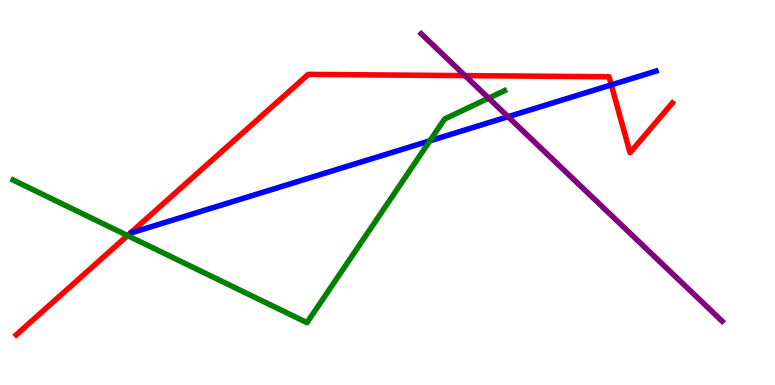[{'lines': ['blue', 'red'], 'intersections': [{'x': 7.89, 'y': 7.8}]}, {'lines': ['green', 'red'], 'intersections': [{'x': 1.65, 'y': 3.88}]}, {'lines': ['purple', 'red'], 'intersections': [{'x': 6.0, 'y': 8.04}]}, {'lines': ['blue', 'green'], 'intersections': [{'x': 5.55, 'y': 6.34}]}, {'lines': ['blue', 'purple'], 'intersections': [{'x': 6.56, 'y': 6.97}]}, {'lines': ['green', 'purple'], 'intersections': [{'x': 6.3, 'y': 7.45}]}]